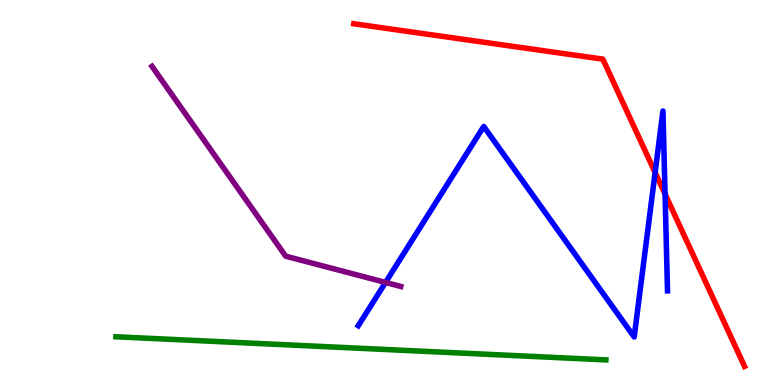[{'lines': ['blue', 'red'], 'intersections': [{'x': 8.45, 'y': 5.52}, {'x': 8.58, 'y': 4.96}]}, {'lines': ['green', 'red'], 'intersections': []}, {'lines': ['purple', 'red'], 'intersections': []}, {'lines': ['blue', 'green'], 'intersections': []}, {'lines': ['blue', 'purple'], 'intersections': [{'x': 4.97, 'y': 2.66}]}, {'lines': ['green', 'purple'], 'intersections': []}]